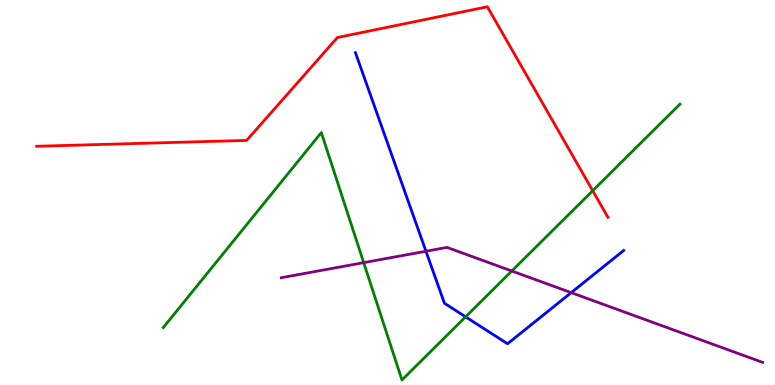[{'lines': ['blue', 'red'], 'intersections': []}, {'lines': ['green', 'red'], 'intersections': [{'x': 7.65, 'y': 5.05}]}, {'lines': ['purple', 'red'], 'intersections': []}, {'lines': ['blue', 'green'], 'intersections': [{'x': 6.01, 'y': 1.77}]}, {'lines': ['blue', 'purple'], 'intersections': [{'x': 5.5, 'y': 3.47}, {'x': 7.37, 'y': 2.4}]}, {'lines': ['green', 'purple'], 'intersections': [{'x': 4.69, 'y': 3.18}, {'x': 6.6, 'y': 2.96}]}]